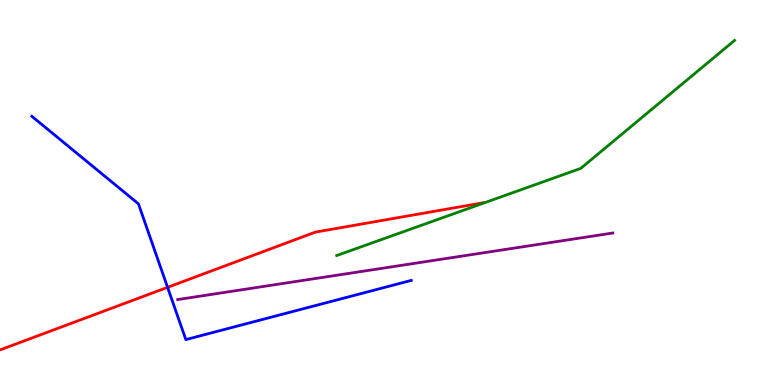[{'lines': ['blue', 'red'], 'intersections': [{'x': 2.16, 'y': 2.54}]}, {'lines': ['green', 'red'], 'intersections': []}, {'lines': ['purple', 'red'], 'intersections': []}, {'lines': ['blue', 'green'], 'intersections': []}, {'lines': ['blue', 'purple'], 'intersections': []}, {'lines': ['green', 'purple'], 'intersections': []}]